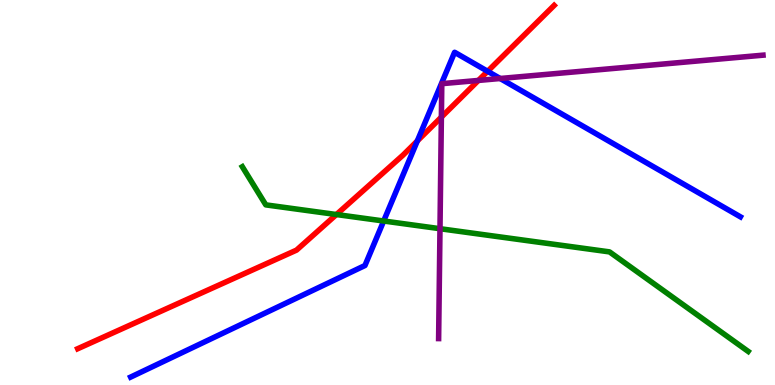[{'lines': ['blue', 'red'], 'intersections': [{'x': 5.38, 'y': 6.34}, {'x': 6.29, 'y': 8.15}]}, {'lines': ['green', 'red'], 'intersections': [{'x': 4.34, 'y': 4.43}]}, {'lines': ['purple', 'red'], 'intersections': [{'x': 5.7, 'y': 6.96}, {'x': 6.17, 'y': 7.91}]}, {'lines': ['blue', 'green'], 'intersections': [{'x': 4.95, 'y': 4.26}]}, {'lines': ['blue', 'purple'], 'intersections': [{'x': 6.45, 'y': 7.96}]}, {'lines': ['green', 'purple'], 'intersections': [{'x': 5.68, 'y': 4.06}]}]